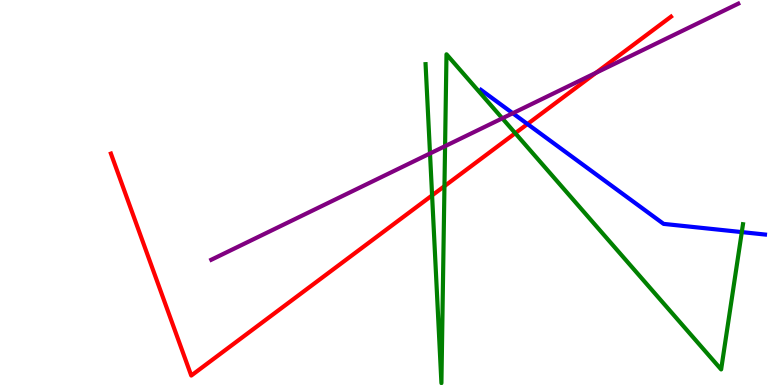[{'lines': ['blue', 'red'], 'intersections': [{'x': 6.81, 'y': 6.78}]}, {'lines': ['green', 'red'], 'intersections': [{'x': 5.58, 'y': 4.92}, {'x': 5.73, 'y': 5.16}, {'x': 6.65, 'y': 6.54}]}, {'lines': ['purple', 'red'], 'intersections': [{'x': 7.69, 'y': 8.11}]}, {'lines': ['blue', 'green'], 'intersections': [{'x': 9.57, 'y': 3.97}]}, {'lines': ['blue', 'purple'], 'intersections': [{'x': 6.62, 'y': 7.06}]}, {'lines': ['green', 'purple'], 'intersections': [{'x': 5.55, 'y': 6.01}, {'x': 5.74, 'y': 6.2}, {'x': 6.48, 'y': 6.93}]}]